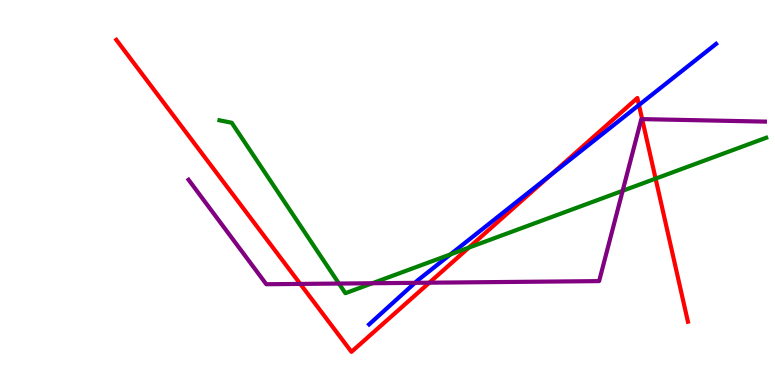[{'lines': ['blue', 'red'], 'intersections': [{'x': 7.1, 'y': 5.45}, {'x': 8.24, 'y': 7.27}]}, {'lines': ['green', 'red'], 'intersections': [{'x': 6.05, 'y': 3.57}, {'x': 8.46, 'y': 5.36}]}, {'lines': ['purple', 'red'], 'intersections': [{'x': 3.87, 'y': 2.63}, {'x': 5.54, 'y': 2.66}, {'x': 8.29, 'y': 6.91}]}, {'lines': ['blue', 'green'], 'intersections': [{'x': 5.81, 'y': 3.39}]}, {'lines': ['blue', 'purple'], 'intersections': [{'x': 5.35, 'y': 2.65}]}, {'lines': ['green', 'purple'], 'intersections': [{'x': 4.37, 'y': 2.64}, {'x': 4.8, 'y': 2.64}, {'x': 8.03, 'y': 5.04}]}]